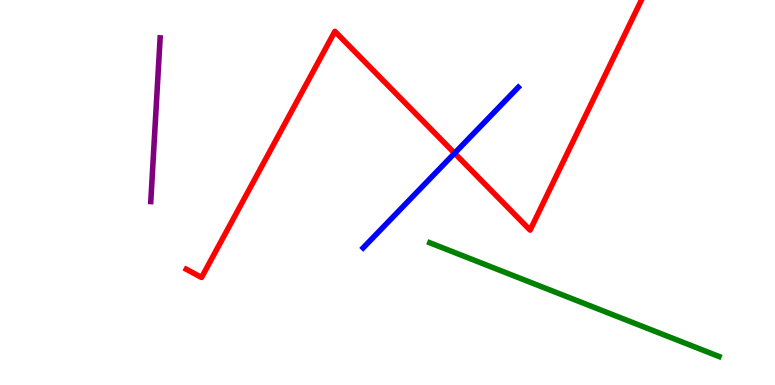[{'lines': ['blue', 'red'], 'intersections': [{'x': 5.87, 'y': 6.02}]}, {'lines': ['green', 'red'], 'intersections': []}, {'lines': ['purple', 'red'], 'intersections': []}, {'lines': ['blue', 'green'], 'intersections': []}, {'lines': ['blue', 'purple'], 'intersections': []}, {'lines': ['green', 'purple'], 'intersections': []}]